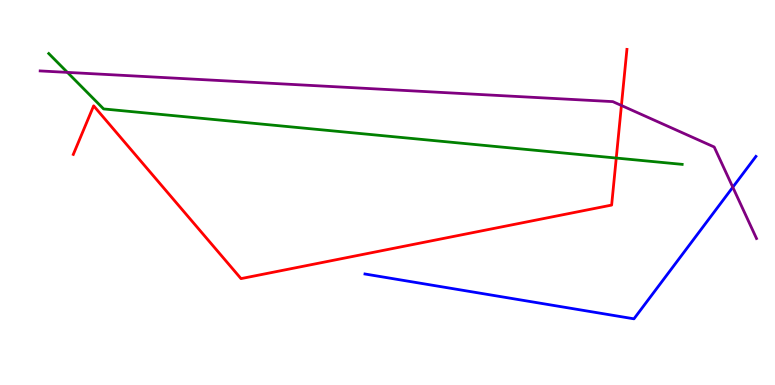[{'lines': ['blue', 'red'], 'intersections': []}, {'lines': ['green', 'red'], 'intersections': [{'x': 7.95, 'y': 5.89}]}, {'lines': ['purple', 'red'], 'intersections': [{'x': 8.02, 'y': 7.26}]}, {'lines': ['blue', 'green'], 'intersections': []}, {'lines': ['blue', 'purple'], 'intersections': [{'x': 9.46, 'y': 5.14}]}, {'lines': ['green', 'purple'], 'intersections': [{'x': 0.87, 'y': 8.12}]}]